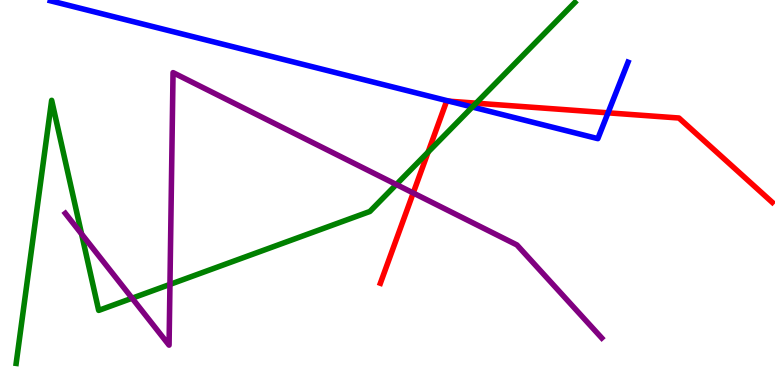[{'lines': ['blue', 'red'], 'intersections': [{'x': 5.8, 'y': 7.37}, {'x': 7.85, 'y': 7.07}]}, {'lines': ['green', 'red'], 'intersections': [{'x': 5.52, 'y': 6.05}, {'x': 6.14, 'y': 7.32}]}, {'lines': ['purple', 'red'], 'intersections': [{'x': 5.33, 'y': 4.99}]}, {'lines': ['blue', 'green'], 'intersections': [{'x': 6.09, 'y': 7.22}]}, {'lines': ['blue', 'purple'], 'intersections': []}, {'lines': ['green', 'purple'], 'intersections': [{'x': 1.05, 'y': 3.92}, {'x': 1.7, 'y': 2.25}, {'x': 2.19, 'y': 2.61}, {'x': 5.11, 'y': 5.21}]}]